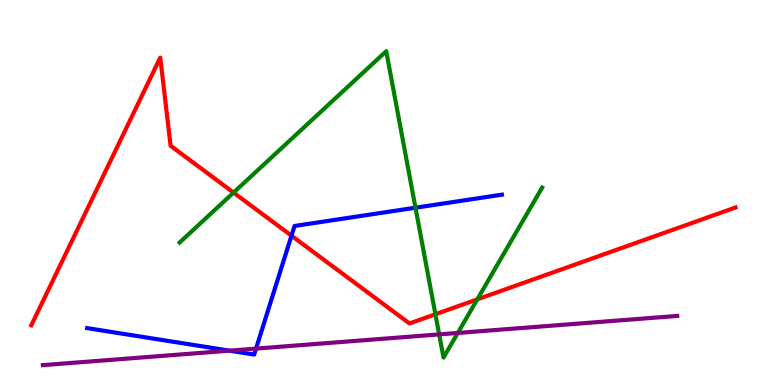[{'lines': ['blue', 'red'], 'intersections': [{'x': 3.76, 'y': 3.88}]}, {'lines': ['green', 'red'], 'intersections': [{'x': 3.01, 'y': 5.0}, {'x': 5.62, 'y': 1.84}, {'x': 6.16, 'y': 2.22}]}, {'lines': ['purple', 'red'], 'intersections': []}, {'lines': ['blue', 'green'], 'intersections': [{'x': 5.36, 'y': 4.6}]}, {'lines': ['blue', 'purple'], 'intersections': [{'x': 2.96, 'y': 0.892}, {'x': 3.3, 'y': 0.945}]}, {'lines': ['green', 'purple'], 'intersections': [{'x': 5.67, 'y': 1.31}, {'x': 5.91, 'y': 1.35}]}]